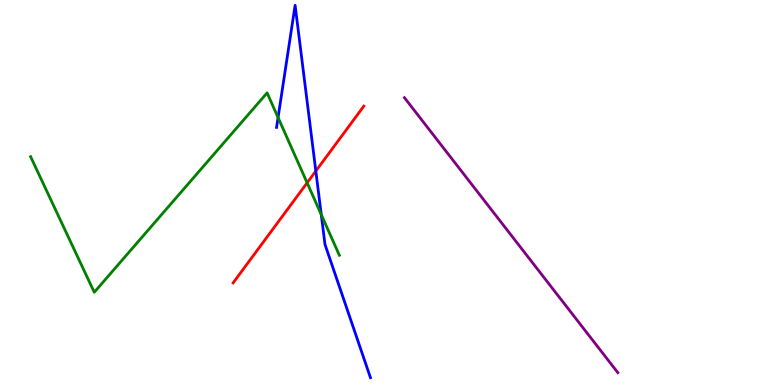[{'lines': ['blue', 'red'], 'intersections': [{'x': 4.08, 'y': 5.56}]}, {'lines': ['green', 'red'], 'intersections': [{'x': 3.96, 'y': 5.25}]}, {'lines': ['purple', 'red'], 'intersections': []}, {'lines': ['blue', 'green'], 'intersections': [{'x': 3.59, 'y': 6.95}, {'x': 4.15, 'y': 4.43}]}, {'lines': ['blue', 'purple'], 'intersections': []}, {'lines': ['green', 'purple'], 'intersections': []}]